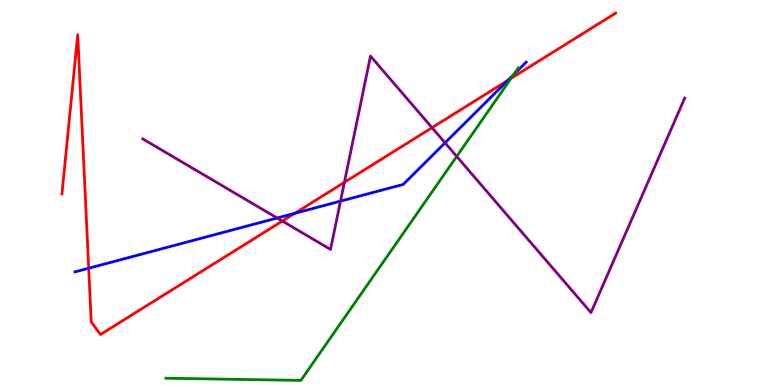[{'lines': ['blue', 'red'], 'intersections': [{'x': 1.14, 'y': 3.03}, {'x': 3.8, 'y': 4.46}, {'x': 6.55, 'y': 7.91}]}, {'lines': ['green', 'red'], 'intersections': [{'x': 6.59, 'y': 7.96}]}, {'lines': ['purple', 'red'], 'intersections': [{'x': 3.64, 'y': 4.26}, {'x': 4.44, 'y': 5.26}, {'x': 5.57, 'y': 6.68}]}, {'lines': ['blue', 'green'], 'intersections': [{'x': 6.63, 'y': 8.06}]}, {'lines': ['blue', 'purple'], 'intersections': [{'x': 3.58, 'y': 4.34}, {'x': 4.39, 'y': 4.78}, {'x': 5.74, 'y': 6.29}]}, {'lines': ['green', 'purple'], 'intersections': [{'x': 5.89, 'y': 5.94}]}]